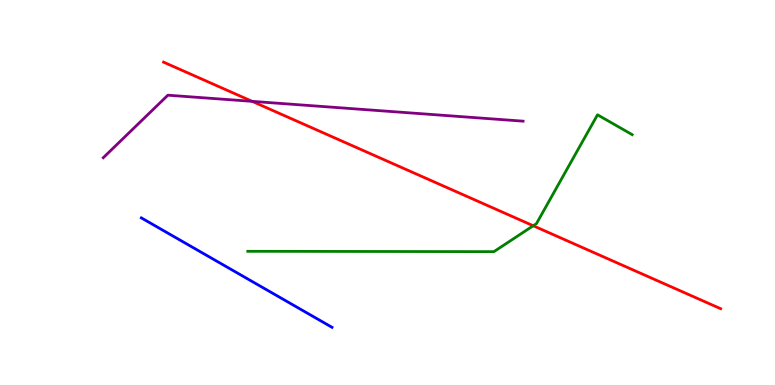[{'lines': ['blue', 'red'], 'intersections': []}, {'lines': ['green', 'red'], 'intersections': [{'x': 6.88, 'y': 4.14}]}, {'lines': ['purple', 'red'], 'intersections': [{'x': 3.25, 'y': 7.37}]}, {'lines': ['blue', 'green'], 'intersections': []}, {'lines': ['blue', 'purple'], 'intersections': []}, {'lines': ['green', 'purple'], 'intersections': []}]